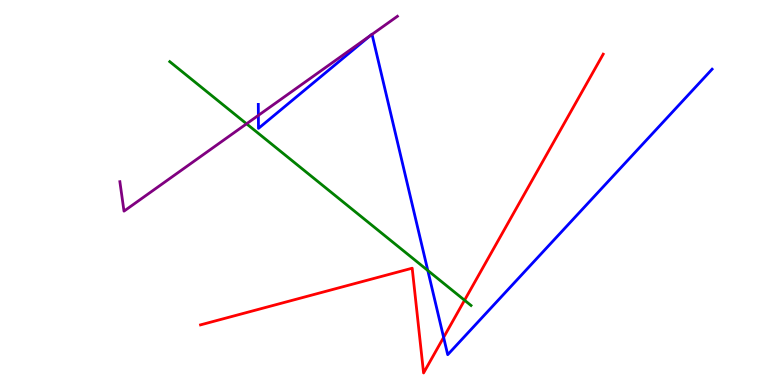[{'lines': ['blue', 'red'], 'intersections': [{'x': 5.72, 'y': 1.24}]}, {'lines': ['green', 'red'], 'intersections': [{'x': 5.99, 'y': 2.2}]}, {'lines': ['purple', 'red'], 'intersections': []}, {'lines': ['blue', 'green'], 'intersections': [{'x': 5.52, 'y': 2.97}]}, {'lines': ['blue', 'purple'], 'intersections': [{'x': 3.33, 'y': 7.0}, {'x': 4.78, 'y': 9.08}, {'x': 4.8, 'y': 9.11}]}, {'lines': ['green', 'purple'], 'intersections': [{'x': 3.18, 'y': 6.78}]}]